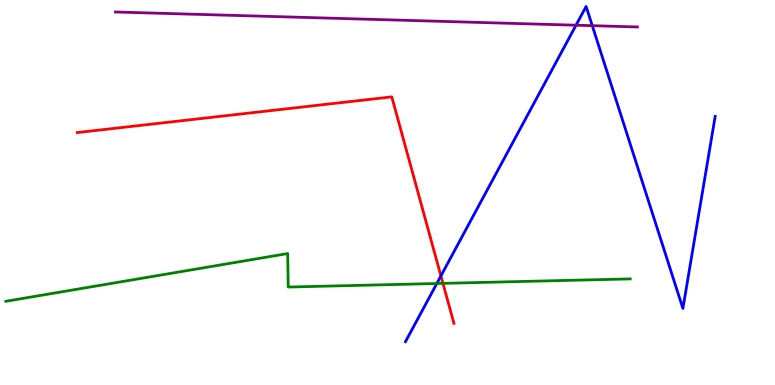[{'lines': ['blue', 'red'], 'intersections': [{'x': 5.69, 'y': 2.83}]}, {'lines': ['green', 'red'], 'intersections': [{'x': 5.72, 'y': 2.64}]}, {'lines': ['purple', 'red'], 'intersections': []}, {'lines': ['blue', 'green'], 'intersections': [{'x': 5.64, 'y': 2.64}]}, {'lines': ['blue', 'purple'], 'intersections': [{'x': 7.43, 'y': 9.35}, {'x': 7.64, 'y': 9.33}]}, {'lines': ['green', 'purple'], 'intersections': []}]